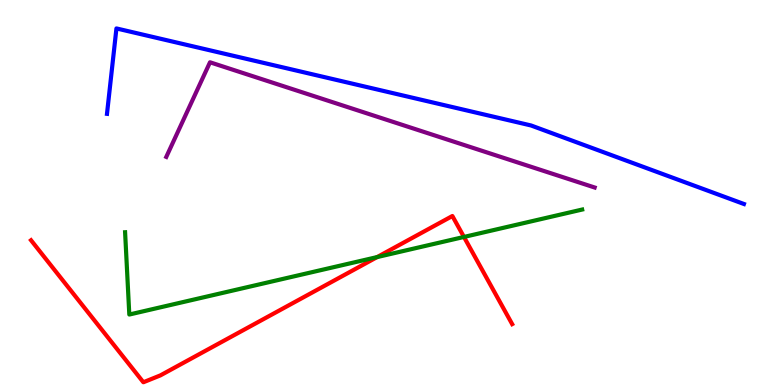[{'lines': ['blue', 'red'], 'intersections': []}, {'lines': ['green', 'red'], 'intersections': [{'x': 4.87, 'y': 3.32}, {'x': 5.99, 'y': 3.85}]}, {'lines': ['purple', 'red'], 'intersections': []}, {'lines': ['blue', 'green'], 'intersections': []}, {'lines': ['blue', 'purple'], 'intersections': []}, {'lines': ['green', 'purple'], 'intersections': []}]